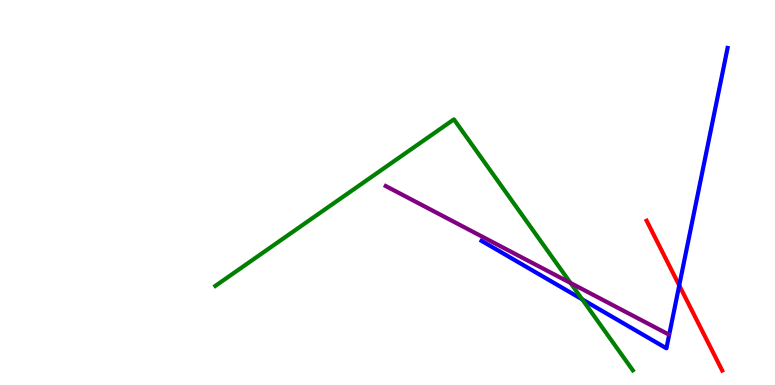[{'lines': ['blue', 'red'], 'intersections': [{'x': 8.76, 'y': 2.59}]}, {'lines': ['green', 'red'], 'intersections': []}, {'lines': ['purple', 'red'], 'intersections': []}, {'lines': ['blue', 'green'], 'intersections': [{'x': 7.51, 'y': 2.22}]}, {'lines': ['blue', 'purple'], 'intersections': []}, {'lines': ['green', 'purple'], 'intersections': [{'x': 7.36, 'y': 2.65}]}]